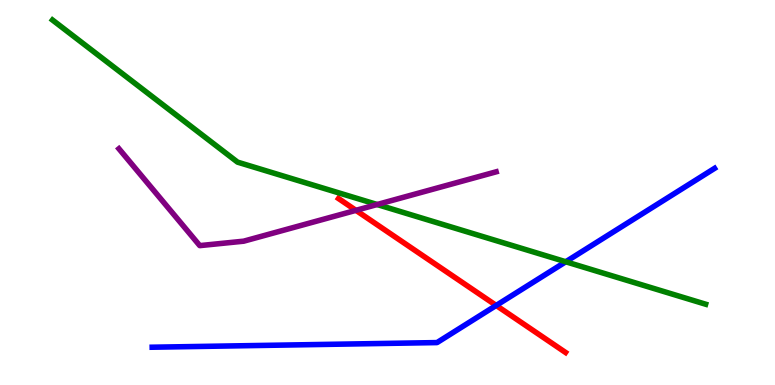[{'lines': ['blue', 'red'], 'intersections': [{'x': 6.4, 'y': 2.07}]}, {'lines': ['green', 'red'], 'intersections': []}, {'lines': ['purple', 'red'], 'intersections': [{'x': 4.59, 'y': 4.54}]}, {'lines': ['blue', 'green'], 'intersections': [{'x': 7.3, 'y': 3.2}]}, {'lines': ['blue', 'purple'], 'intersections': []}, {'lines': ['green', 'purple'], 'intersections': [{'x': 4.87, 'y': 4.69}]}]